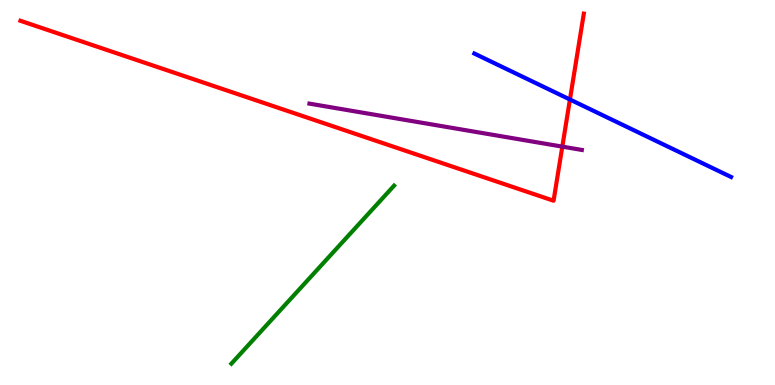[{'lines': ['blue', 'red'], 'intersections': [{'x': 7.35, 'y': 7.42}]}, {'lines': ['green', 'red'], 'intersections': []}, {'lines': ['purple', 'red'], 'intersections': [{'x': 7.26, 'y': 6.19}]}, {'lines': ['blue', 'green'], 'intersections': []}, {'lines': ['blue', 'purple'], 'intersections': []}, {'lines': ['green', 'purple'], 'intersections': []}]